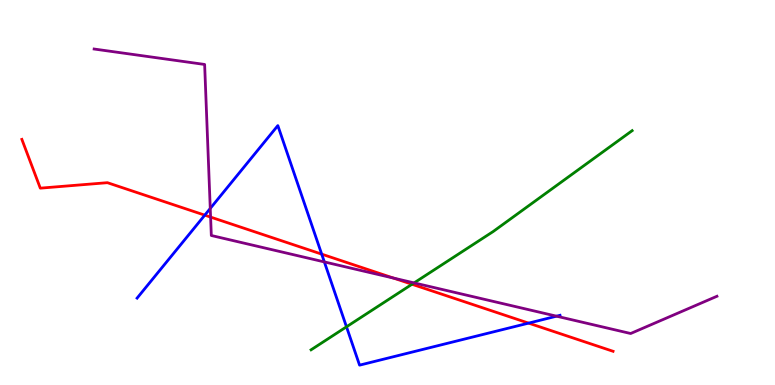[{'lines': ['blue', 'red'], 'intersections': [{'x': 2.64, 'y': 4.41}, {'x': 4.15, 'y': 3.4}, {'x': 6.82, 'y': 1.61}]}, {'lines': ['green', 'red'], 'intersections': [{'x': 5.32, 'y': 2.62}]}, {'lines': ['purple', 'red'], 'intersections': [{'x': 2.72, 'y': 4.36}, {'x': 5.08, 'y': 2.78}]}, {'lines': ['blue', 'green'], 'intersections': [{'x': 4.47, 'y': 1.51}]}, {'lines': ['blue', 'purple'], 'intersections': [{'x': 2.71, 'y': 4.59}, {'x': 4.19, 'y': 3.2}, {'x': 7.18, 'y': 1.79}]}, {'lines': ['green', 'purple'], 'intersections': [{'x': 5.34, 'y': 2.65}]}]